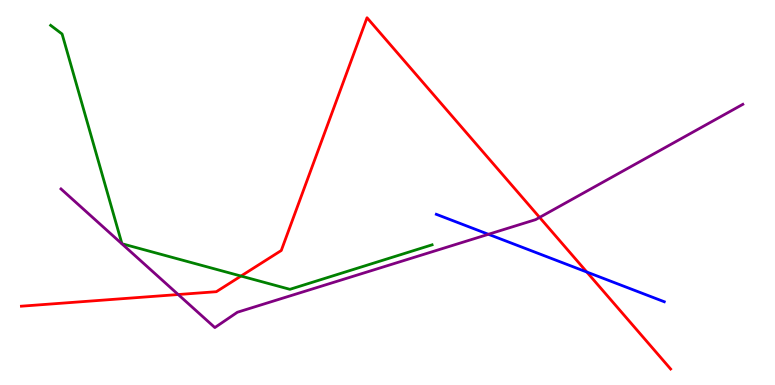[{'lines': ['blue', 'red'], 'intersections': [{'x': 7.57, 'y': 2.93}]}, {'lines': ['green', 'red'], 'intersections': [{'x': 3.11, 'y': 2.83}]}, {'lines': ['purple', 'red'], 'intersections': [{'x': 2.3, 'y': 2.35}, {'x': 6.96, 'y': 4.35}]}, {'lines': ['blue', 'green'], 'intersections': []}, {'lines': ['blue', 'purple'], 'intersections': [{'x': 6.3, 'y': 3.91}]}, {'lines': ['green', 'purple'], 'intersections': []}]